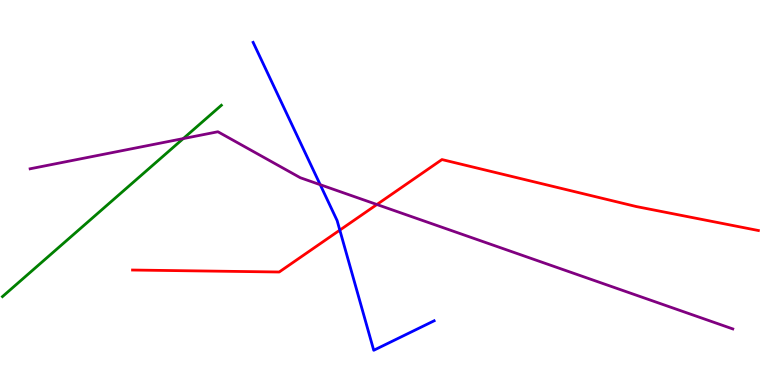[{'lines': ['blue', 'red'], 'intersections': [{'x': 4.38, 'y': 4.02}]}, {'lines': ['green', 'red'], 'intersections': []}, {'lines': ['purple', 'red'], 'intersections': [{'x': 4.86, 'y': 4.69}]}, {'lines': ['blue', 'green'], 'intersections': []}, {'lines': ['blue', 'purple'], 'intersections': [{'x': 4.13, 'y': 5.2}]}, {'lines': ['green', 'purple'], 'intersections': [{'x': 2.36, 'y': 6.4}]}]